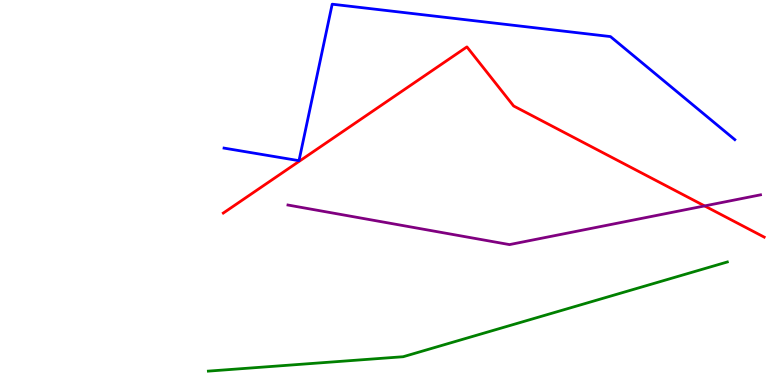[{'lines': ['blue', 'red'], 'intersections': []}, {'lines': ['green', 'red'], 'intersections': []}, {'lines': ['purple', 'red'], 'intersections': [{'x': 9.09, 'y': 4.65}]}, {'lines': ['blue', 'green'], 'intersections': []}, {'lines': ['blue', 'purple'], 'intersections': []}, {'lines': ['green', 'purple'], 'intersections': []}]